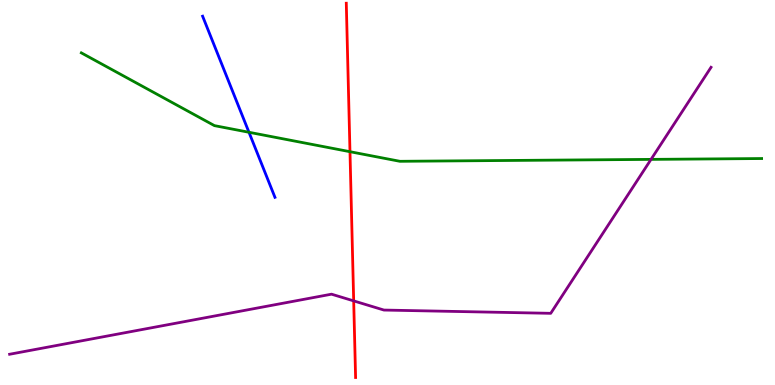[{'lines': ['blue', 'red'], 'intersections': []}, {'lines': ['green', 'red'], 'intersections': [{'x': 4.52, 'y': 6.06}]}, {'lines': ['purple', 'red'], 'intersections': [{'x': 4.56, 'y': 2.18}]}, {'lines': ['blue', 'green'], 'intersections': [{'x': 3.21, 'y': 6.56}]}, {'lines': ['blue', 'purple'], 'intersections': []}, {'lines': ['green', 'purple'], 'intersections': [{'x': 8.4, 'y': 5.86}]}]